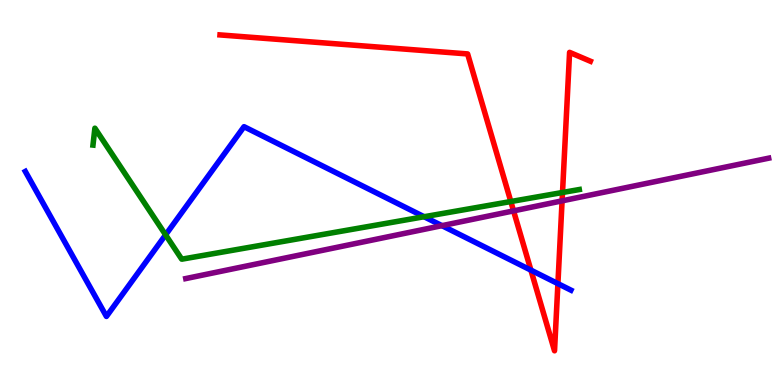[{'lines': ['blue', 'red'], 'intersections': [{'x': 6.85, 'y': 2.98}, {'x': 7.2, 'y': 2.63}]}, {'lines': ['green', 'red'], 'intersections': [{'x': 6.59, 'y': 4.77}, {'x': 7.26, 'y': 5.0}]}, {'lines': ['purple', 'red'], 'intersections': [{'x': 6.63, 'y': 4.52}, {'x': 7.25, 'y': 4.78}]}, {'lines': ['blue', 'green'], 'intersections': [{'x': 2.14, 'y': 3.9}, {'x': 5.47, 'y': 4.37}]}, {'lines': ['blue', 'purple'], 'intersections': [{'x': 5.7, 'y': 4.14}]}, {'lines': ['green', 'purple'], 'intersections': []}]